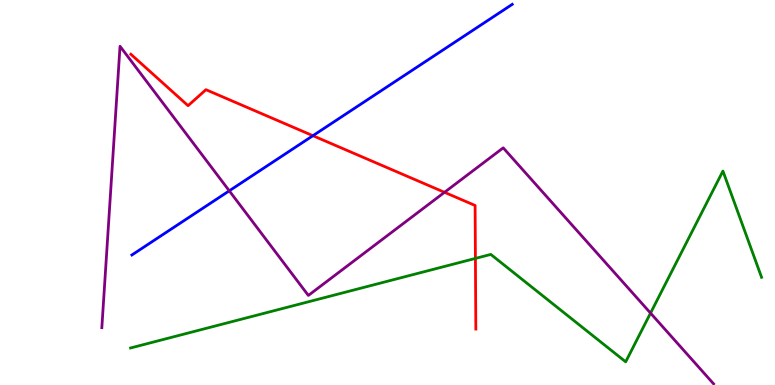[{'lines': ['blue', 'red'], 'intersections': [{'x': 4.04, 'y': 6.48}]}, {'lines': ['green', 'red'], 'intersections': [{'x': 6.13, 'y': 3.29}]}, {'lines': ['purple', 'red'], 'intersections': [{'x': 5.74, 'y': 5.0}]}, {'lines': ['blue', 'green'], 'intersections': []}, {'lines': ['blue', 'purple'], 'intersections': [{'x': 2.96, 'y': 5.04}]}, {'lines': ['green', 'purple'], 'intersections': [{'x': 8.39, 'y': 1.87}]}]